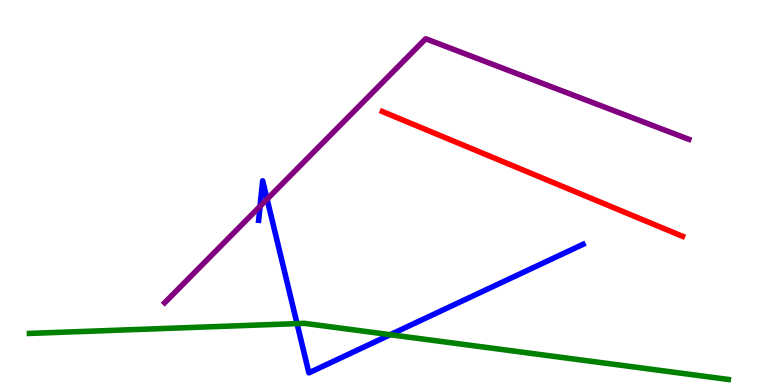[{'lines': ['blue', 'red'], 'intersections': []}, {'lines': ['green', 'red'], 'intersections': []}, {'lines': ['purple', 'red'], 'intersections': []}, {'lines': ['blue', 'green'], 'intersections': [{'x': 3.83, 'y': 1.59}, {'x': 5.04, 'y': 1.31}]}, {'lines': ['blue', 'purple'], 'intersections': [{'x': 3.36, 'y': 4.64}, {'x': 3.45, 'y': 4.83}]}, {'lines': ['green', 'purple'], 'intersections': []}]